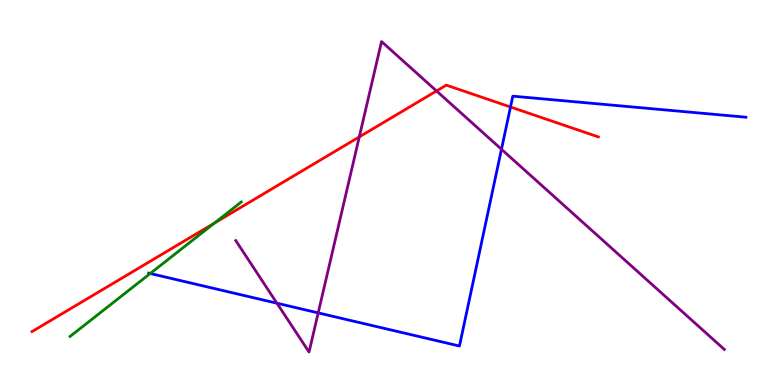[{'lines': ['blue', 'red'], 'intersections': [{'x': 6.59, 'y': 7.22}]}, {'lines': ['green', 'red'], 'intersections': [{'x': 2.77, 'y': 4.21}]}, {'lines': ['purple', 'red'], 'intersections': [{'x': 4.64, 'y': 6.44}, {'x': 5.63, 'y': 7.64}]}, {'lines': ['blue', 'green'], 'intersections': [{'x': 1.94, 'y': 2.9}]}, {'lines': ['blue', 'purple'], 'intersections': [{'x': 3.57, 'y': 2.12}, {'x': 4.11, 'y': 1.87}, {'x': 6.47, 'y': 6.12}]}, {'lines': ['green', 'purple'], 'intersections': []}]